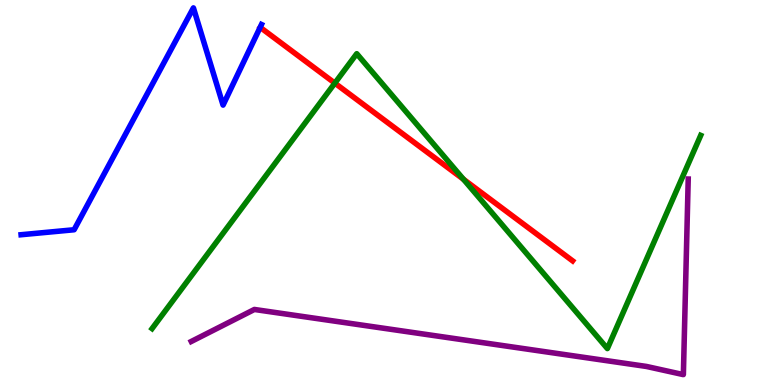[{'lines': ['blue', 'red'], 'intersections': []}, {'lines': ['green', 'red'], 'intersections': [{'x': 4.32, 'y': 7.84}, {'x': 5.98, 'y': 5.34}]}, {'lines': ['purple', 'red'], 'intersections': []}, {'lines': ['blue', 'green'], 'intersections': []}, {'lines': ['blue', 'purple'], 'intersections': []}, {'lines': ['green', 'purple'], 'intersections': []}]